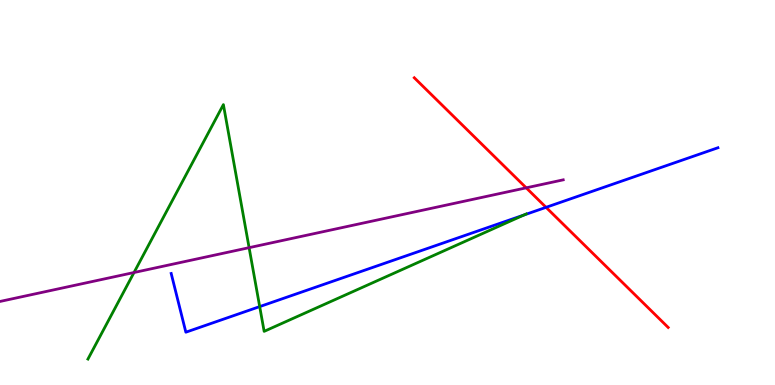[{'lines': ['blue', 'red'], 'intersections': [{'x': 7.05, 'y': 4.61}]}, {'lines': ['green', 'red'], 'intersections': []}, {'lines': ['purple', 'red'], 'intersections': [{'x': 6.79, 'y': 5.12}]}, {'lines': ['blue', 'green'], 'intersections': [{'x': 3.35, 'y': 2.04}, {'x': 6.76, 'y': 4.42}]}, {'lines': ['blue', 'purple'], 'intersections': []}, {'lines': ['green', 'purple'], 'intersections': [{'x': 1.73, 'y': 2.92}, {'x': 3.21, 'y': 3.57}]}]